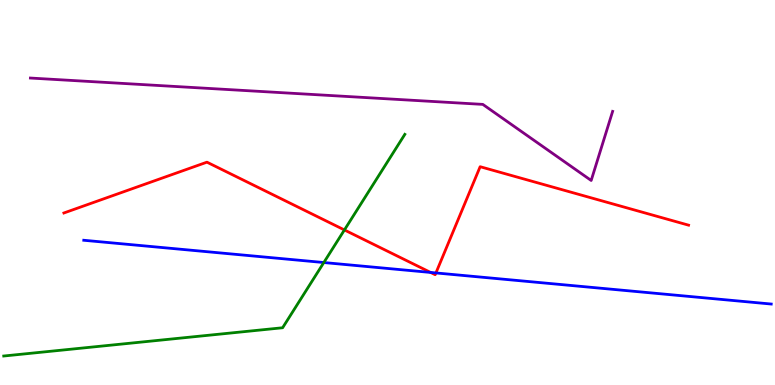[{'lines': ['blue', 'red'], 'intersections': [{'x': 5.56, 'y': 2.92}, {'x': 5.62, 'y': 2.91}]}, {'lines': ['green', 'red'], 'intersections': [{'x': 4.44, 'y': 4.03}]}, {'lines': ['purple', 'red'], 'intersections': []}, {'lines': ['blue', 'green'], 'intersections': [{'x': 4.18, 'y': 3.18}]}, {'lines': ['blue', 'purple'], 'intersections': []}, {'lines': ['green', 'purple'], 'intersections': []}]